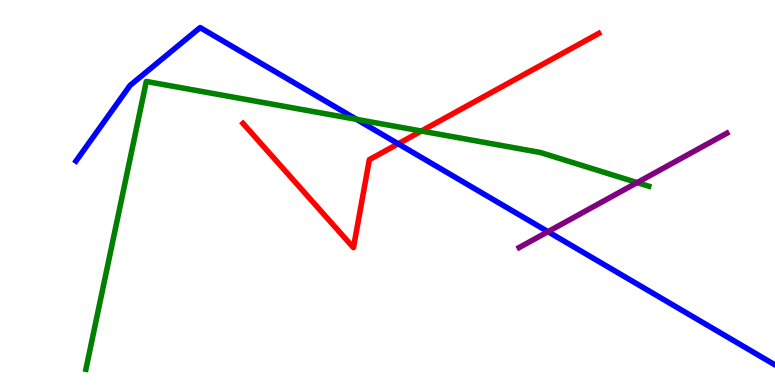[{'lines': ['blue', 'red'], 'intersections': [{'x': 5.14, 'y': 6.27}]}, {'lines': ['green', 'red'], 'intersections': [{'x': 5.44, 'y': 6.6}]}, {'lines': ['purple', 'red'], 'intersections': []}, {'lines': ['blue', 'green'], 'intersections': [{'x': 4.6, 'y': 6.9}]}, {'lines': ['blue', 'purple'], 'intersections': [{'x': 7.07, 'y': 3.98}]}, {'lines': ['green', 'purple'], 'intersections': [{'x': 8.22, 'y': 5.26}]}]